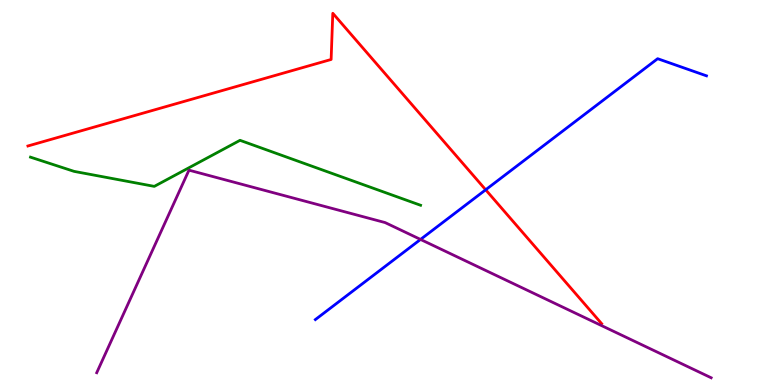[{'lines': ['blue', 'red'], 'intersections': [{'x': 6.27, 'y': 5.07}]}, {'lines': ['green', 'red'], 'intersections': []}, {'lines': ['purple', 'red'], 'intersections': []}, {'lines': ['blue', 'green'], 'intersections': []}, {'lines': ['blue', 'purple'], 'intersections': [{'x': 5.43, 'y': 3.78}]}, {'lines': ['green', 'purple'], 'intersections': []}]